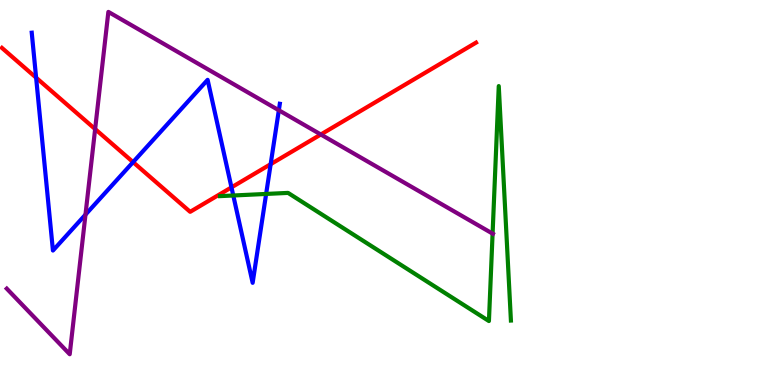[{'lines': ['blue', 'red'], 'intersections': [{'x': 0.466, 'y': 7.98}, {'x': 1.72, 'y': 5.79}, {'x': 2.99, 'y': 5.13}, {'x': 3.49, 'y': 5.74}]}, {'lines': ['green', 'red'], 'intersections': []}, {'lines': ['purple', 'red'], 'intersections': [{'x': 1.23, 'y': 6.65}, {'x': 4.14, 'y': 6.51}]}, {'lines': ['blue', 'green'], 'intersections': [{'x': 3.01, 'y': 4.92}, {'x': 3.43, 'y': 4.96}]}, {'lines': ['blue', 'purple'], 'intersections': [{'x': 1.1, 'y': 4.43}, {'x': 3.6, 'y': 7.14}]}, {'lines': ['green', 'purple'], 'intersections': [{'x': 6.36, 'y': 3.93}]}]